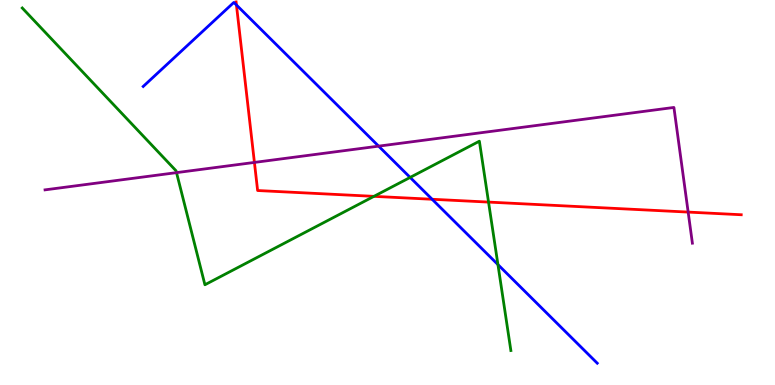[{'lines': ['blue', 'red'], 'intersections': [{'x': 3.05, 'y': 9.87}, {'x': 5.58, 'y': 4.82}]}, {'lines': ['green', 'red'], 'intersections': [{'x': 4.83, 'y': 4.9}, {'x': 6.3, 'y': 4.75}]}, {'lines': ['purple', 'red'], 'intersections': [{'x': 3.28, 'y': 5.78}, {'x': 8.88, 'y': 4.49}]}, {'lines': ['blue', 'green'], 'intersections': [{'x': 5.29, 'y': 5.39}, {'x': 6.43, 'y': 3.13}]}, {'lines': ['blue', 'purple'], 'intersections': [{'x': 4.89, 'y': 6.2}]}, {'lines': ['green', 'purple'], 'intersections': [{'x': 2.28, 'y': 5.52}]}]